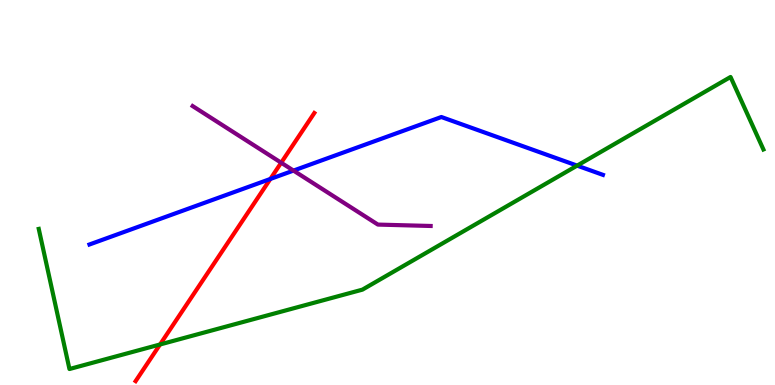[{'lines': ['blue', 'red'], 'intersections': [{'x': 3.49, 'y': 5.35}]}, {'lines': ['green', 'red'], 'intersections': [{'x': 2.07, 'y': 1.05}]}, {'lines': ['purple', 'red'], 'intersections': [{'x': 3.63, 'y': 5.77}]}, {'lines': ['blue', 'green'], 'intersections': [{'x': 7.45, 'y': 5.7}]}, {'lines': ['blue', 'purple'], 'intersections': [{'x': 3.79, 'y': 5.57}]}, {'lines': ['green', 'purple'], 'intersections': []}]